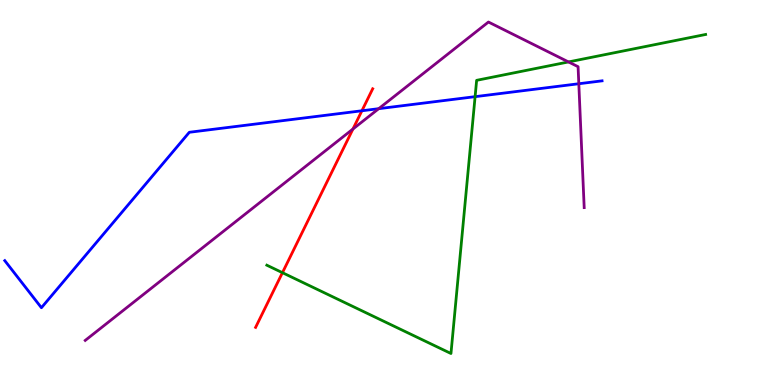[{'lines': ['blue', 'red'], 'intersections': [{'x': 4.67, 'y': 7.12}]}, {'lines': ['green', 'red'], 'intersections': [{'x': 3.64, 'y': 2.92}]}, {'lines': ['purple', 'red'], 'intersections': [{'x': 4.55, 'y': 6.65}]}, {'lines': ['blue', 'green'], 'intersections': [{'x': 6.13, 'y': 7.49}]}, {'lines': ['blue', 'purple'], 'intersections': [{'x': 4.89, 'y': 7.18}, {'x': 7.47, 'y': 7.82}]}, {'lines': ['green', 'purple'], 'intersections': [{'x': 7.34, 'y': 8.39}]}]